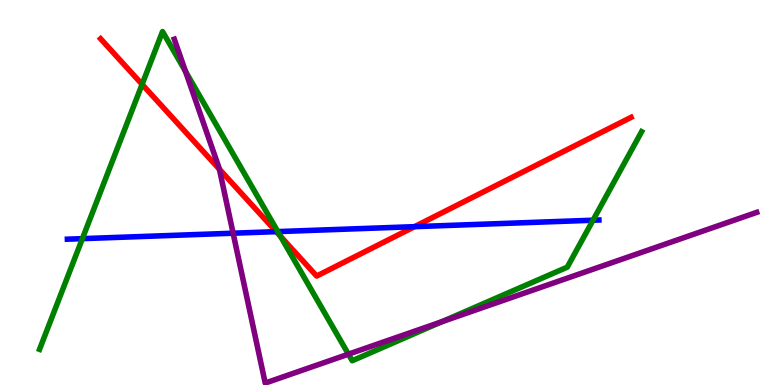[{'lines': ['blue', 'red'], 'intersections': [{'x': 3.56, 'y': 3.98}, {'x': 5.35, 'y': 4.11}]}, {'lines': ['green', 'red'], 'intersections': [{'x': 1.83, 'y': 7.81}, {'x': 3.62, 'y': 3.86}]}, {'lines': ['purple', 'red'], 'intersections': [{'x': 2.83, 'y': 5.6}]}, {'lines': ['blue', 'green'], 'intersections': [{'x': 1.06, 'y': 3.8}, {'x': 3.58, 'y': 3.98}, {'x': 7.65, 'y': 4.28}]}, {'lines': ['blue', 'purple'], 'intersections': [{'x': 3.01, 'y': 3.94}]}, {'lines': ['green', 'purple'], 'intersections': [{'x': 2.39, 'y': 8.15}, {'x': 4.5, 'y': 0.801}, {'x': 5.7, 'y': 1.64}]}]